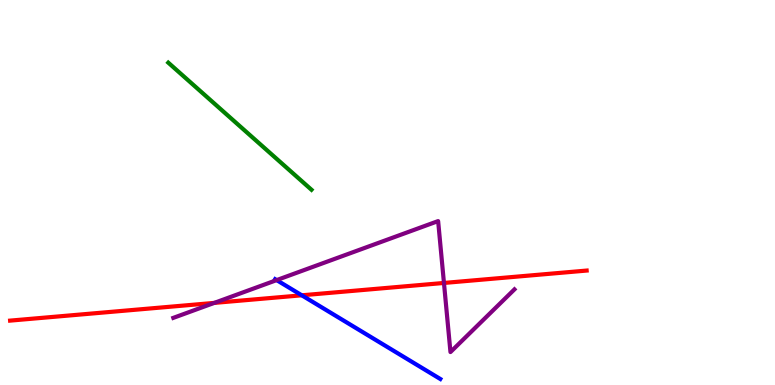[{'lines': ['blue', 'red'], 'intersections': [{'x': 3.89, 'y': 2.33}]}, {'lines': ['green', 'red'], 'intersections': []}, {'lines': ['purple', 'red'], 'intersections': [{'x': 2.76, 'y': 2.13}, {'x': 5.73, 'y': 2.65}]}, {'lines': ['blue', 'green'], 'intersections': []}, {'lines': ['blue', 'purple'], 'intersections': [{'x': 3.57, 'y': 2.72}]}, {'lines': ['green', 'purple'], 'intersections': []}]